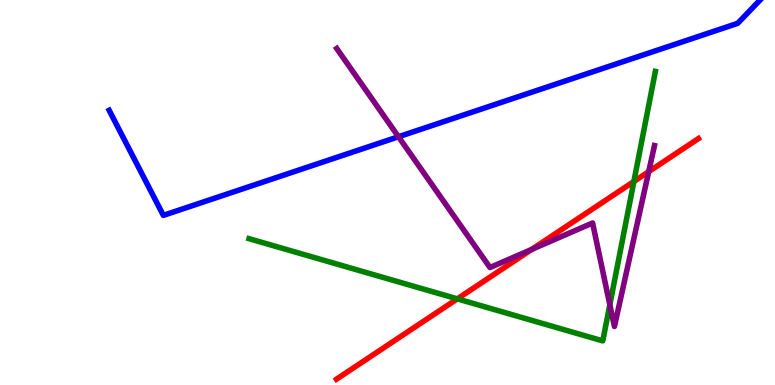[{'lines': ['blue', 'red'], 'intersections': []}, {'lines': ['green', 'red'], 'intersections': [{'x': 5.9, 'y': 2.24}, {'x': 8.18, 'y': 5.29}]}, {'lines': ['purple', 'red'], 'intersections': [{'x': 6.86, 'y': 3.52}, {'x': 8.37, 'y': 5.54}]}, {'lines': ['blue', 'green'], 'intersections': []}, {'lines': ['blue', 'purple'], 'intersections': [{'x': 5.14, 'y': 6.45}]}, {'lines': ['green', 'purple'], 'intersections': [{'x': 7.87, 'y': 2.08}]}]